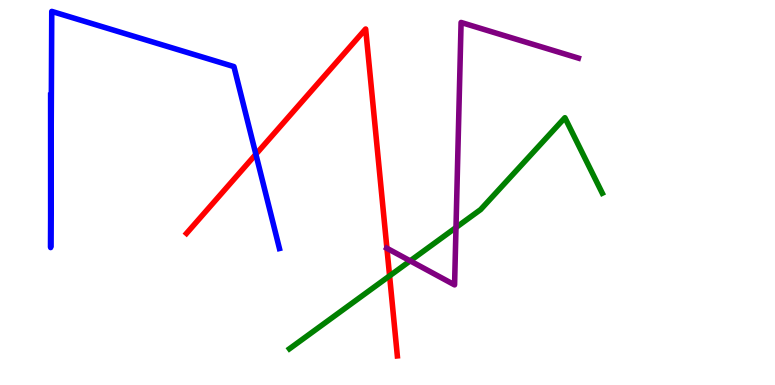[{'lines': ['blue', 'red'], 'intersections': [{'x': 3.3, 'y': 5.99}]}, {'lines': ['green', 'red'], 'intersections': [{'x': 5.03, 'y': 2.83}]}, {'lines': ['purple', 'red'], 'intersections': [{'x': 4.99, 'y': 3.55}]}, {'lines': ['blue', 'green'], 'intersections': []}, {'lines': ['blue', 'purple'], 'intersections': []}, {'lines': ['green', 'purple'], 'intersections': [{'x': 5.29, 'y': 3.22}, {'x': 5.88, 'y': 4.09}]}]